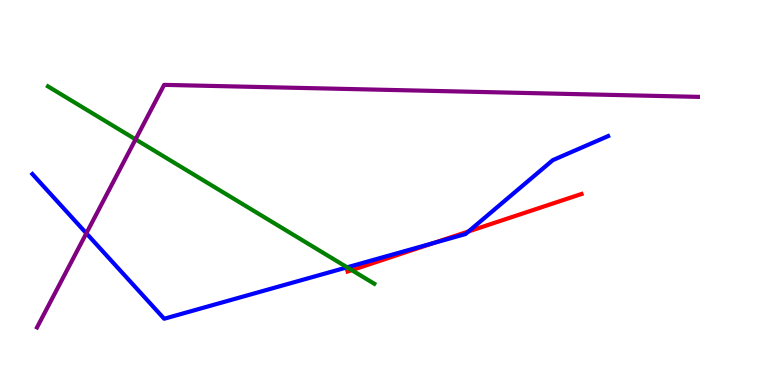[{'lines': ['blue', 'red'], 'intersections': [{'x': 5.59, 'y': 3.69}, {'x': 6.05, 'y': 3.99}]}, {'lines': ['green', 'red'], 'intersections': [{'x': 4.54, 'y': 2.98}]}, {'lines': ['purple', 'red'], 'intersections': []}, {'lines': ['blue', 'green'], 'intersections': [{'x': 4.48, 'y': 3.06}]}, {'lines': ['blue', 'purple'], 'intersections': [{'x': 1.11, 'y': 3.94}]}, {'lines': ['green', 'purple'], 'intersections': [{'x': 1.75, 'y': 6.38}]}]